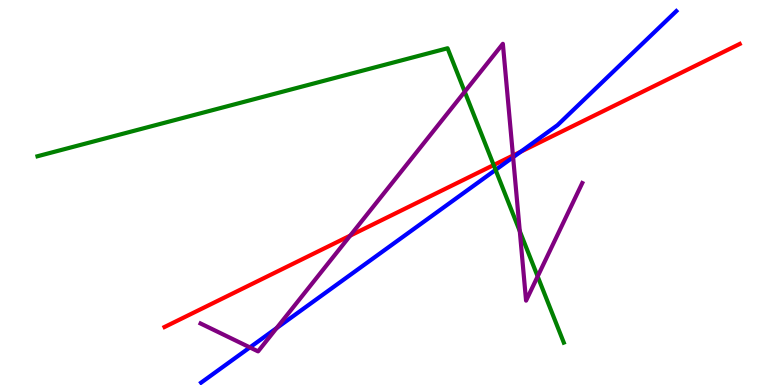[{'lines': ['blue', 'red'], 'intersections': [{'x': 6.72, 'y': 6.06}]}, {'lines': ['green', 'red'], 'intersections': [{'x': 6.37, 'y': 5.71}]}, {'lines': ['purple', 'red'], 'intersections': [{'x': 4.52, 'y': 3.88}, {'x': 6.62, 'y': 5.96}]}, {'lines': ['blue', 'green'], 'intersections': [{'x': 6.39, 'y': 5.59}]}, {'lines': ['blue', 'purple'], 'intersections': [{'x': 3.22, 'y': 0.976}, {'x': 3.57, 'y': 1.48}, {'x': 6.62, 'y': 5.92}]}, {'lines': ['green', 'purple'], 'intersections': [{'x': 6.0, 'y': 7.62}, {'x': 6.71, 'y': 4.0}, {'x': 6.94, 'y': 2.82}]}]